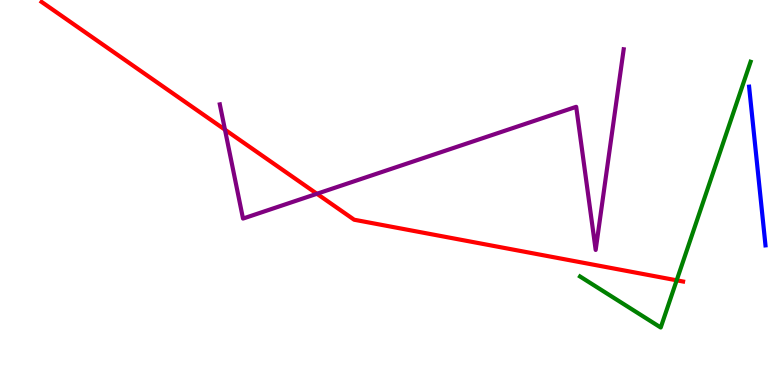[{'lines': ['blue', 'red'], 'intersections': []}, {'lines': ['green', 'red'], 'intersections': [{'x': 8.73, 'y': 2.72}]}, {'lines': ['purple', 'red'], 'intersections': [{'x': 2.9, 'y': 6.63}, {'x': 4.09, 'y': 4.97}]}, {'lines': ['blue', 'green'], 'intersections': []}, {'lines': ['blue', 'purple'], 'intersections': []}, {'lines': ['green', 'purple'], 'intersections': []}]